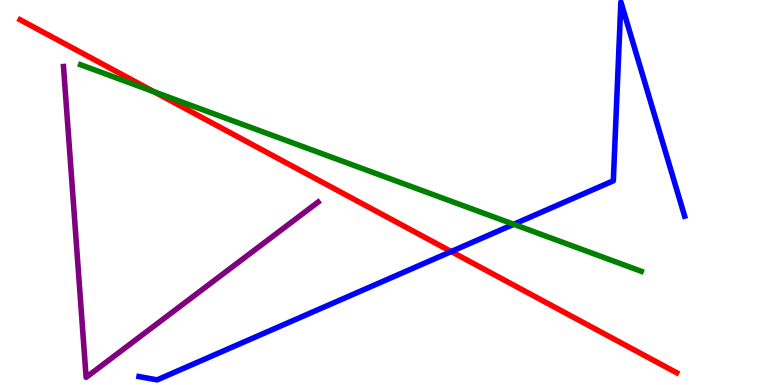[{'lines': ['blue', 'red'], 'intersections': [{'x': 5.82, 'y': 3.47}]}, {'lines': ['green', 'red'], 'intersections': [{'x': 1.99, 'y': 7.62}]}, {'lines': ['purple', 'red'], 'intersections': []}, {'lines': ['blue', 'green'], 'intersections': [{'x': 6.63, 'y': 4.17}]}, {'lines': ['blue', 'purple'], 'intersections': []}, {'lines': ['green', 'purple'], 'intersections': []}]